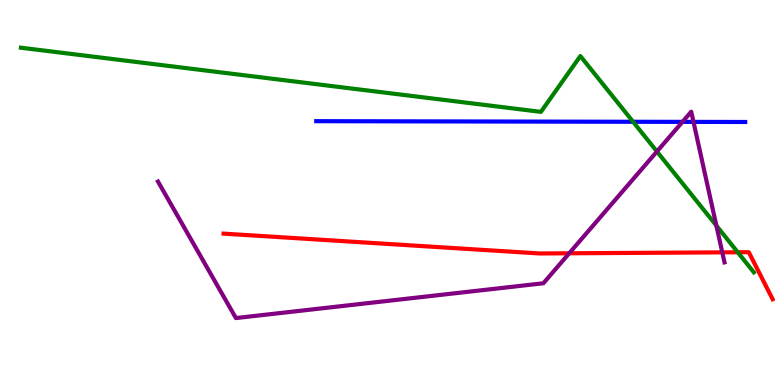[{'lines': ['blue', 'red'], 'intersections': []}, {'lines': ['green', 'red'], 'intersections': [{'x': 9.52, 'y': 3.45}]}, {'lines': ['purple', 'red'], 'intersections': [{'x': 7.34, 'y': 3.42}, {'x': 9.32, 'y': 3.45}]}, {'lines': ['blue', 'green'], 'intersections': [{'x': 8.17, 'y': 6.84}]}, {'lines': ['blue', 'purple'], 'intersections': [{'x': 8.81, 'y': 6.83}, {'x': 8.95, 'y': 6.83}]}, {'lines': ['green', 'purple'], 'intersections': [{'x': 8.48, 'y': 6.06}, {'x': 9.24, 'y': 4.14}]}]